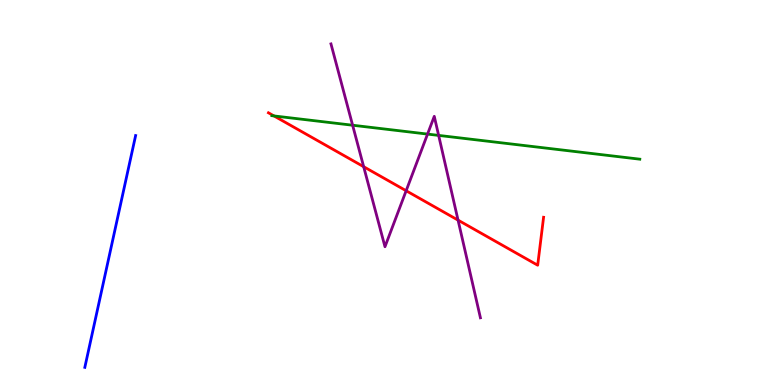[{'lines': ['blue', 'red'], 'intersections': []}, {'lines': ['green', 'red'], 'intersections': [{'x': 3.54, 'y': 6.99}]}, {'lines': ['purple', 'red'], 'intersections': [{'x': 4.69, 'y': 5.67}, {'x': 5.24, 'y': 5.05}, {'x': 5.91, 'y': 4.28}]}, {'lines': ['blue', 'green'], 'intersections': []}, {'lines': ['blue', 'purple'], 'intersections': []}, {'lines': ['green', 'purple'], 'intersections': [{'x': 4.55, 'y': 6.75}, {'x': 5.52, 'y': 6.52}, {'x': 5.66, 'y': 6.48}]}]